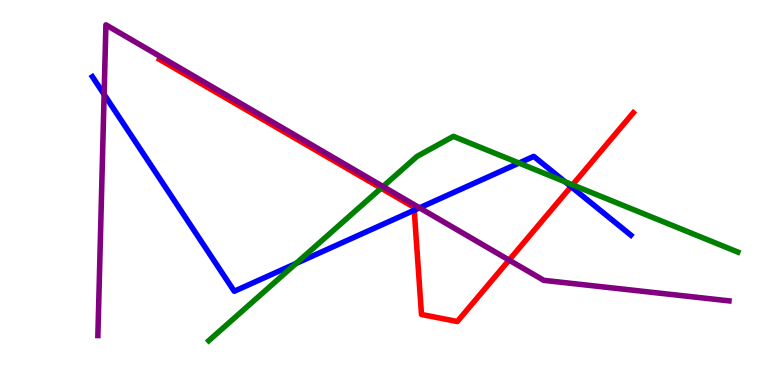[{'lines': ['blue', 'red'], 'intersections': [{'x': 5.35, 'y': 4.54}, {'x': 7.37, 'y': 5.15}]}, {'lines': ['green', 'red'], 'intersections': [{'x': 4.92, 'y': 5.11}, {'x': 7.39, 'y': 5.2}]}, {'lines': ['purple', 'red'], 'intersections': [{'x': 6.57, 'y': 3.24}]}, {'lines': ['blue', 'green'], 'intersections': [{'x': 3.82, 'y': 3.16}, {'x': 6.7, 'y': 5.76}, {'x': 7.29, 'y': 5.28}]}, {'lines': ['blue', 'purple'], 'intersections': [{'x': 1.34, 'y': 7.55}, {'x': 5.41, 'y': 4.6}]}, {'lines': ['green', 'purple'], 'intersections': [{'x': 4.94, 'y': 5.16}]}]